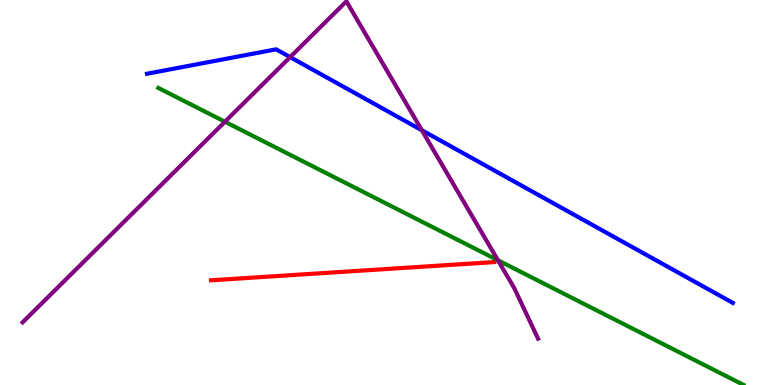[{'lines': ['blue', 'red'], 'intersections': []}, {'lines': ['green', 'red'], 'intersections': []}, {'lines': ['purple', 'red'], 'intersections': []}, {'lines': ['blue', 'green'], 'intersections': []}, {'lines': ['blue', 'purple'], 'intersections': [{'x': 3.74, 'y': 8.52}, {'x': 5.44, 'y': 6.62}]}, {'lines': ['green', 'purple'], 'intersections': [{'x': 2.9, 'y': 6.84}, {'x': 6.43, 'y': 3.24}]}]